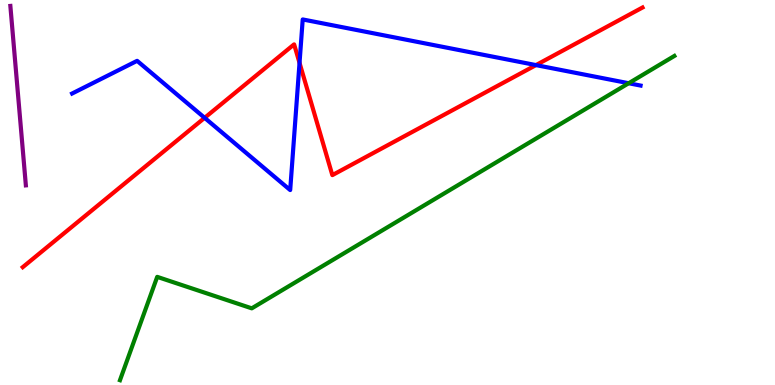[{'lines': ['blue', 'red'], 'intersections': [{'x': 2.64, 'y': 6.94}, {'x': 3.86, 'y': 8.37}, {'x': 6.92, 'y': 8.31}]}, {'lines': ['green', 'red'], 'intersections': []}, {'lines': ['purple', 'red'], 'intersections': []}, {'lines': ['blue', 'green'], 'intersections': [{'x': 8.11, 'y': 7.84}]}, {'lines': ['blue', 'purple'], 'intersections': []}, {'lines': ['green', 'purple'], 'intersections': []}]